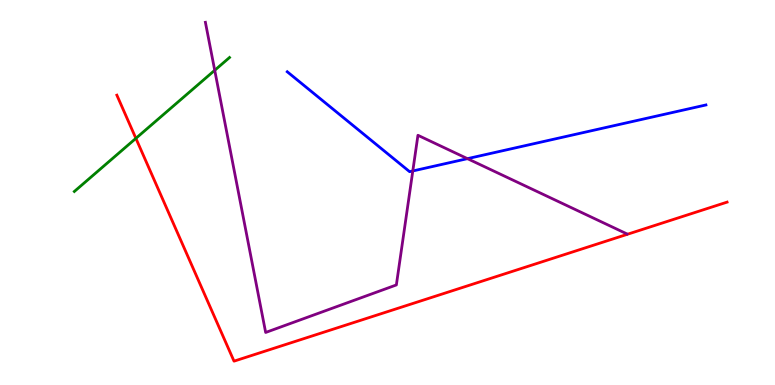[{'lines': ['blue', 'red'], 'intersections': []}, {'lines': ['green', 'red'], 'intersections': [{'x': 1.75, 'y': 6.41}]}, {'lines': ['purple', 'red'], 'intersections': []}, {'lines': ['blue', 'green'], 'intersections': []}, {'lines': ['blue', 'purple'], 'intersections': [{'x': 5.33, 'y': 5.56}, {'x': 6.03, 'y': 5.88}]}, {'lines': ['green', 'purple'], 'intersections': [{'x': 2.77, 'y': 8.17}]}]